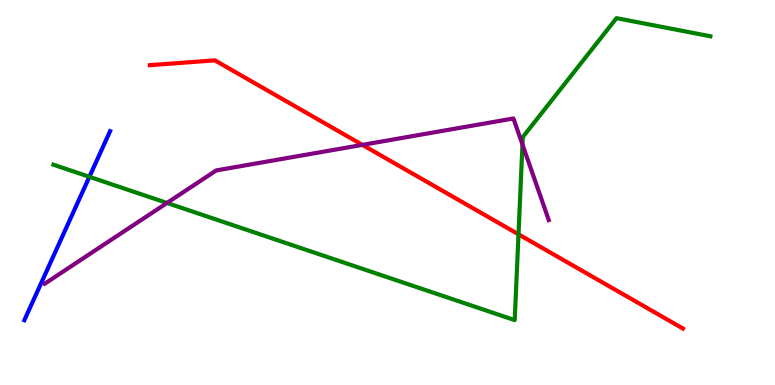[{'lines': ['blue', 'red'], 'intersections': []}, {'lines': ['green', 'red'], 'intersections': [{'x': 6.69, 'y': 3.91}]}, {'lines': ['purple', 'red'], 'intersections': [{'x': 4.68, 'y': 6.24}]}, {'lines': ['blue', 'green'], 'intersections': [{'x': 1.15, 'y': 5.41}]}, {'lines': ['blue', 'purple'], 'intersections': []}, {'lines': ['green', 'purple'], 'intersections': [{'x': 2.15, 'y': 4.73}, {'x': 6.74, 'y': 6.25}]}]